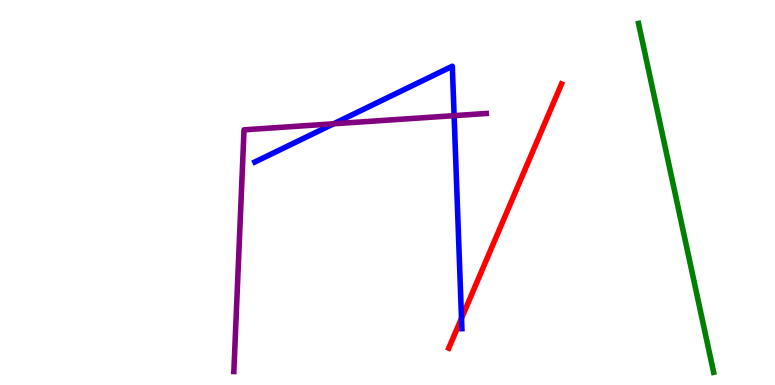[{'lines': ['blue', 'red'], 'intersections': [{'x': 5.95, 'y': 1.73}]}, {'lines': ['green', 'red'], 'intersections': []}, {'lines': ['purple', 'red'], 'intersections': []}, {'lines': ['blue', 'green'], 'intersections': []}, {'lines': ['blue', 'purple'], 'intersections': [{'x': 4.31, 'y': 6.78}, {'x': 5.86, 'y': 7.0}]}, {'lines': ['green', 'purple'], 'intersections': []}]